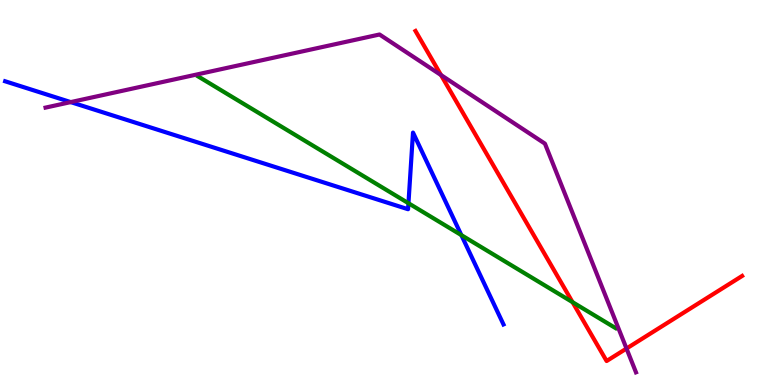[{'lines': ['blue', 'red'], 'intersections': []}, {'lines': ['green', 'red'], 'intersections': [{'x': 7.39, 'y': 2.15}]}, {'lines': ['purple', 'red'], 'intersections': [{'x': 5.69, 'y': 8.05}, {'x': 8.08, 'y': 0.947}]}, {'lines': ['blue', 'green'], 'intersections': [{'x': 5.27, 'y': 4.72}, {'x': 5.95, 'y': 3.89}]}, {'lines': ['blue', 'purple'], 'intersections': [{'x': 0.912, 'y': 7.35}]}, {'lines': ['green', 'purple'], 'intersections': []}]